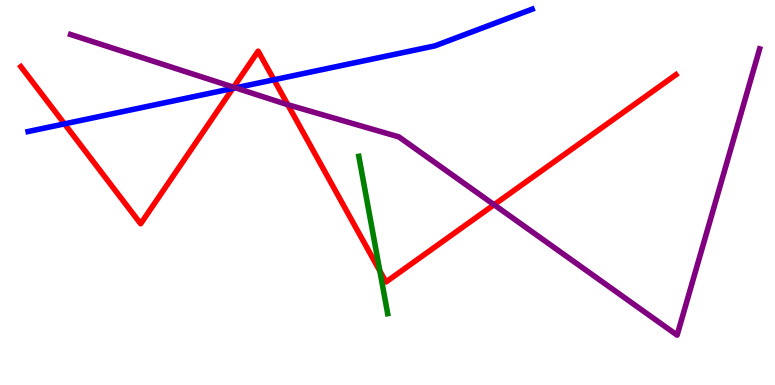[{'lines': ['blue', 'red'], 'intersections': [{'x': 0.832, 'y': 6.78}, {'x': 3.0, 'y': 7.7}, {'x': 3.54, 'y': 7.93}]}, {'lines': ['green', 'red'], 'intersections': [{'x': 4.9, 'y': 2.96}]}, {'lines': ['purple', 'red'], 'intersections': [{'x': 3.01, 'y': 7.73}, {'x': 3.71, 'y': 7.28}, {'x': 6.38, 'y': 4.68}]}, {'lines': ['blue', 'green'], 'intersections': []}, {'lines': ['blue', 'purple'], 'intersections': [{'x': 3.04, 'y': 7.72}]}, {'lines': ['green', 'purple'], 'intersections': []}]